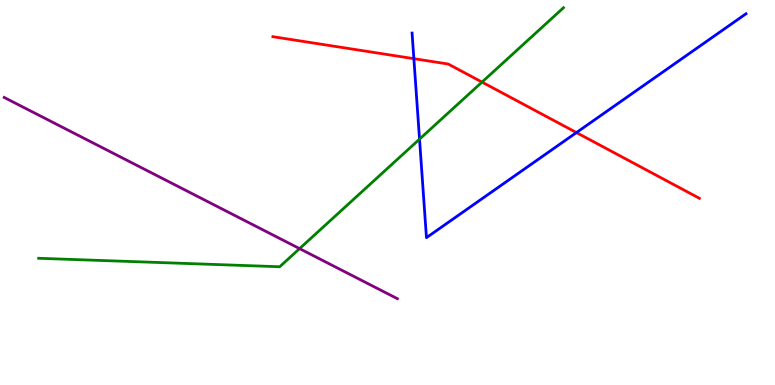[{'lines': ['blue', 'red'], 'intersections': [{'x': 5.34, 'y': 8.48}, {'x': 7.44, 'y': 6.56}]}, {'lines': ['green', 'red'], 'intersections': [{'x': 6.22, 'y': 7.87}]}, {'lines': ['purple', 'red'], 'intersections': []}, {'lines': ['blue', 'green'], 'intersections': [{'x': 5.41, 'y': 6.39}]}, {'lines': ['blue', 'purple'], 'intersections': []}, {'lines': ['green', 'purple'], 'intersections': [{'x': 3.87, 'y': 3.54}]}]